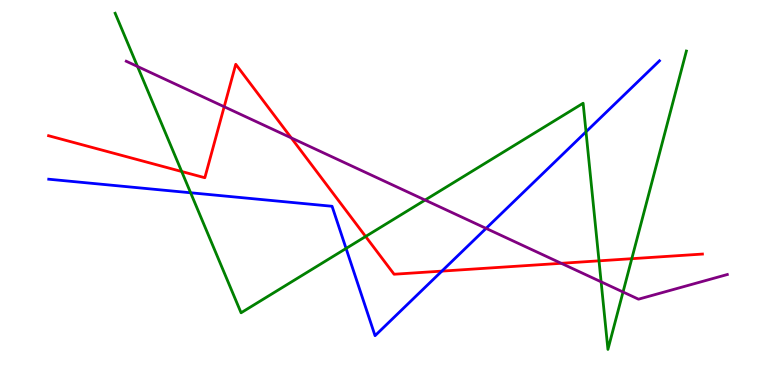[{'lines': ['blue', 'red'], 'intersections': [{'x': 5.7, 'y': 2.96}]}, {'lines': ['green', 'red'], 'intersections': [{'x': 2.34, 'y': 5.55}, {'x': 4.72, 'y': 3.86}, {'x': 7.73, 'y': 3.23}, {'x': 8.15, 'y': 3.28}]}, {'lines': ['purple', 'red'], 'intersections': [{'x': 2.89, 'y': 7.23}, {'x': 3.76, 'y': 6.42}, {'x': 7.24, 'y': 3.16}]}, {'lines': ['blue', 'green'], 'intersections': [{'x': 2.46, 'y': 4.99}, {'x': 4.47, 'y': 3.55}, {'x': 7.56, 'y': 6.58}]}, {'lines': ['blue', 'purple'], 'intersections': [{'x': 6.27, 'y': 4.07}]}, {'lines': ['green', 'purple'], 'intersections': [{'x': 1.77, 'y': 8.27}, {'x': 5.48, 'y': 4.8}, {'x': 7.76, 'y': 2.68}, {'x': 8.04, 'y': 2.42}]}]